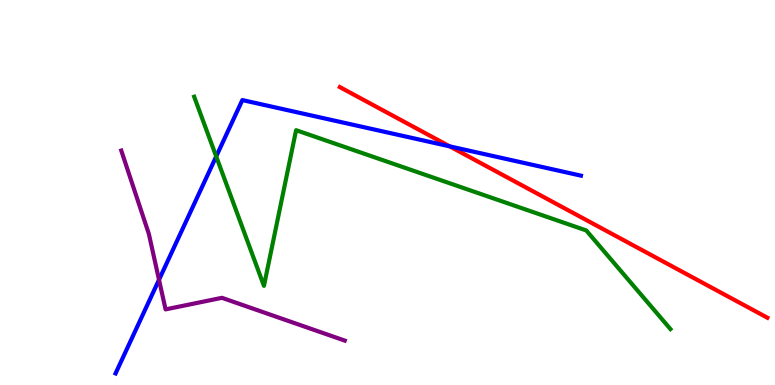[{'lines': ['blue', 'red'], 'intersections': [{'x': 5.8, 'y': 6.2}]}, {'lines': ['green', 'red'], 'intersections': []}, {'lines': ['purple', 'red'], 'intersections': []}, {'lines': ['blue', 'green'], 'intersections': [{'x': 2.79, 'y': 5.94}]}, {'lines': ['blue', 'purple'], 'intersections': [{'x': 2.05, 'y': 2.73}]}, {'lines': ['green', 'purple'], 'intersections': []}]